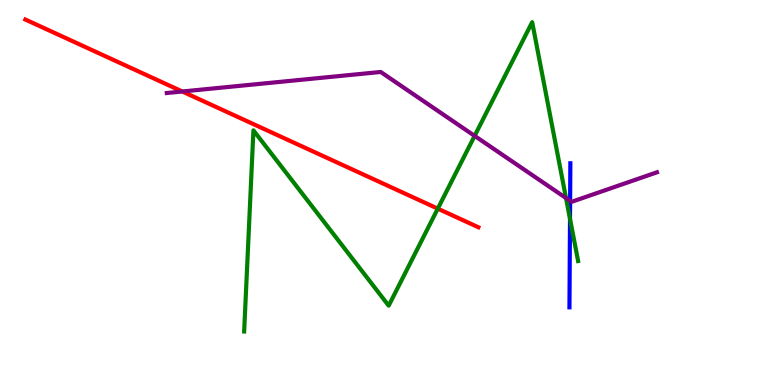[{'lines': ['blue', 'red'], 'intersections': []}, {'lines': ['green', 'red'], 'intersections': [{'x': 5.65, 'y': 4.58}]}, {'lines': ['purple', 'red'], 'intersections': [{'x': 2.35, 'y': 7.62}]}, {'lines': ['blue', 'green'], 'intersections': [{'x': 7.35, 'y': 4.32}]}, {'lines': ['blue', 'purple'], 'intersections': [{'x': 7.36, 'y': 4.78}]}, {'lines': ['green', 'purple'], 'intersections': [{'x': 6.12, 'y': 6.47}, {'x': 7.3, 'y': 4.86}]}]